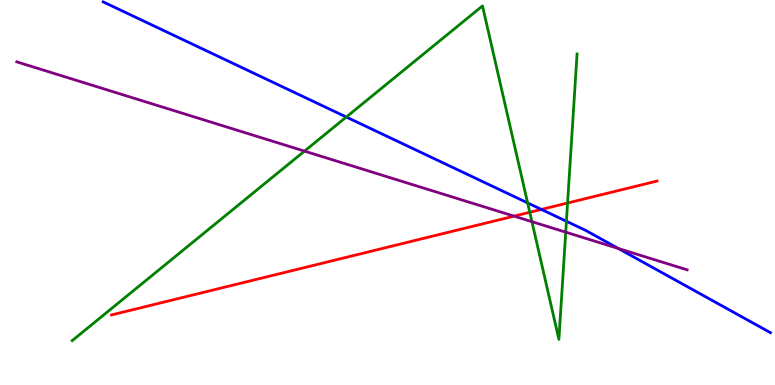[{'lines': ['blue', 'red'], 'intersections': [{'x': 6.99, 'y': 4.56}]}, {'lines': ['green', 'red'], 'intersections': [{'x': 6.84, 'y': 4.49}, {'x': 7.32, 'y': 4.73}]}, {'lines': ['purple', 'red'], 'intersections': [{'x': 6.63, 'y': 4.39}]}, {'lines': ['blue', 'green'], 'intersections': [{'x': 4.47, 'y': 6.96}, {'x': 6.81, 'y': 4.73}, {'x': 7.31, 'y': 4.25}]}, {'lines': ['blue', 'purple'], 'intersections': [{'x': 7.98, 'y': 3.55}]}, {'lines': ['green', 'purple'], 'intersections': [{'x': 3.93, 'y': 6.07}, {'x': 6.86, 'y': 4.24}, {'x': 7.3, 'y': 3.97}]}]